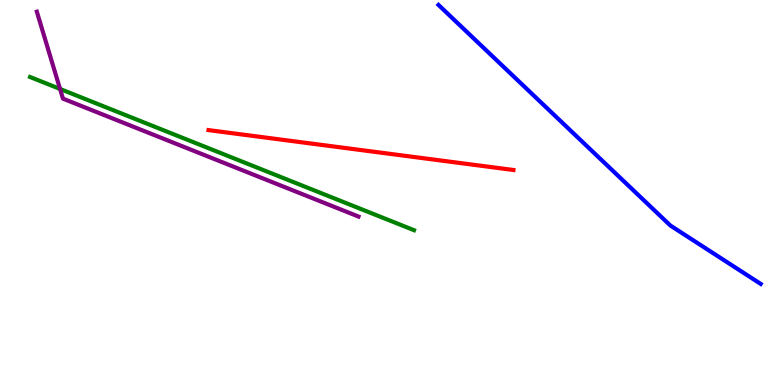[{'lines': ['blue', 'red'], 'intersections': []}, {'lines': ['green', 'red'], 'intersections': []}, {'lines': ['purple', 'red'], 'intersections': []}, {'lines': ['blue', 'green'], 'intersections': []}, {'lines': ['blue', 'purple'], 'intersections': []}, {'lines': ['green', 'purple'], 'intersections': [{'x': 0.775, 'y': 7.69}]}]